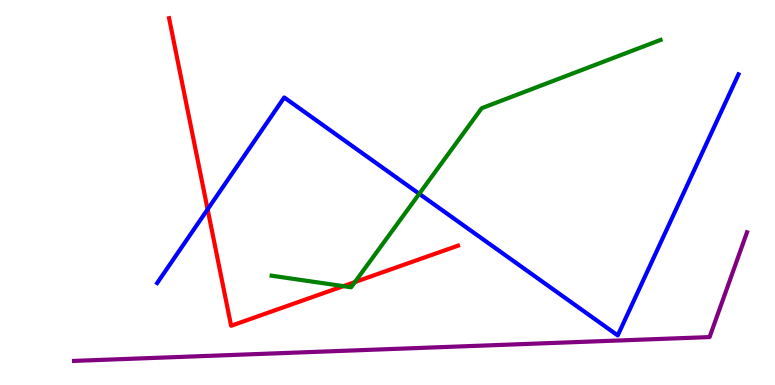[{'lines': ['blue', 'red'], 'intersections': [{'x': 2.68, 'y': 4.56}]}, {'lines': ['green', 'red'], 'intersections': [{'x': 4.43, 'y': 2.57}, {'x': 4.58, 'y': 2.67}]}, {'lines': ['purple', 'red'], 'intersections': []}, {'lines': ['blue', 'green'], 'intersections': [{'x': 5.41, 'y': 4.97}]}, {'lines': ['blue', 'purple'], 'intersections': []}, {'lines': ['green', 'purple'], 'intersections': []}]